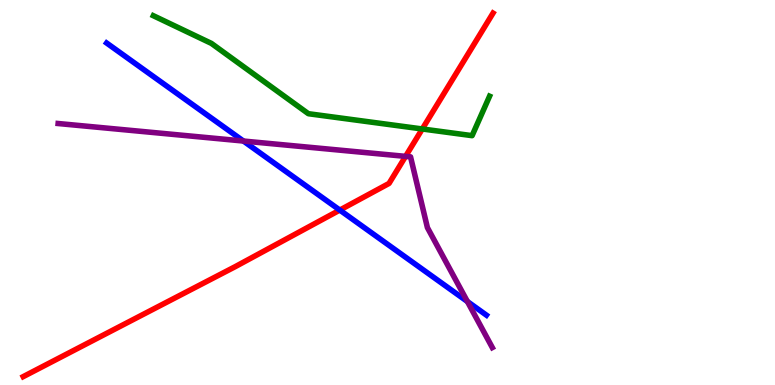[{'lines': ['blue', 'red'], 'intersections': [{'x': 4.38, 'y': 4.54}]}, {'lines': ['green', 'red'], 'intersections': [{'x': 5.45, 'y': 6.65}]}, {'lines': ['purple', 'red'], 'intersections': [{'x': 5.23, 'y': 5.94}]}, {'lines': ['blue', 'green'], 'intersections': []}, {'lines': ['blue', 'purple'], 'intersections': [{'x': 3.14, 'y': 6.34}, {'x': 6.03, 'y': 2.17}]}, {'lines': ['green', 'purple'], 'intersections': []}]